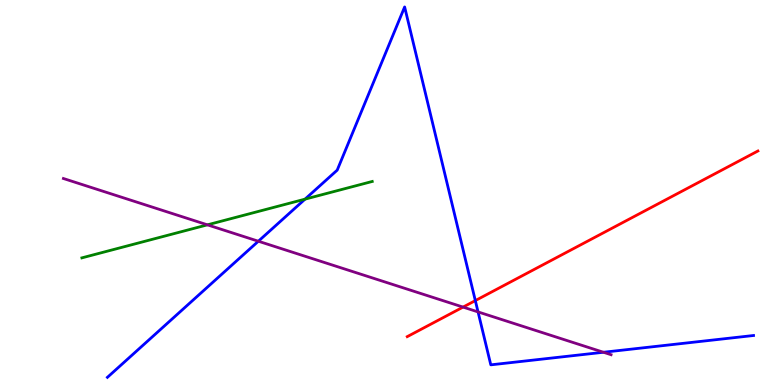[{'lines': ['blue', 'red'], 'intersections': [{'x': 6.13, 'y': 2.19}]}, {'lines': ['green', 'red'], 'intersections': []}, {'lines': ['purple', 'red'], 'intersections': [{'x': 5.98, 'y': 2.02}]}, {'lines': ['blue', 'green'], 'intersections': [{'x': 3.94, 'y': 4.83}]}, {'lines': ['blue', 'purple'], 'intersections': [{'x': 3.33, 'y': 3.73}, {'x': 6.17, 'y': 1.9}, {'x': 7.79, 'y': 0.85}]}, {'lines': ['green', 'purple'], 'intersections': [{'x': 2.68, 'y': 4.16}]}]